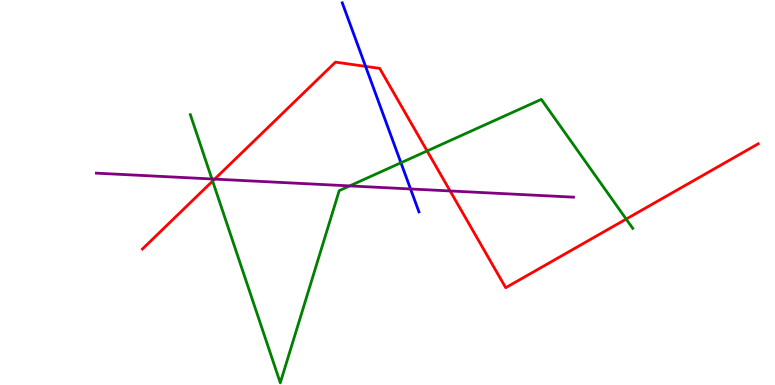[{'lines': ['blue', 'red'], 'intersections': [{'x': 4.72, 'y': 8.28}]}, {'lines': ['green', 'red'], 'intersections': [{'x': 2.74, 'y': 5.3}, {'x': 5.51, 'y': 6.08}, {'x': 8.08, 'y': 4.31}]}, {'lines': ['purple', 'red'], 'intersections': [{'x': 2.77, 'y': 5.35}, {'x': 5.81, 'y': 5.04}]}, {'lines': ['blue', 'green'], 'intersections': [{'x': 5.17, 'y': 5.77}]}, {'lines': ['blue', 'purple'], 'intersections': [{'x': 5.3, 'y': 5.09}]}, {'lines': ['green', 'purple'], 'intersections': [{'x': 2.73, 'y': 5.35}, {'x': 4.51, 'y': 5.17}]}]